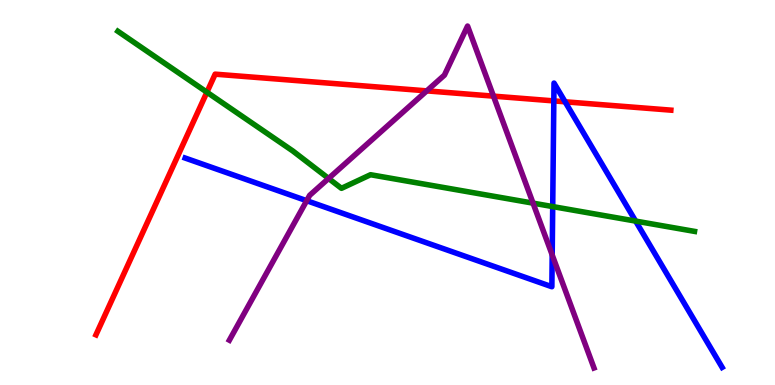[{'lines': ['blue', 'red'], 'intersections': [{'x': 7.15, 'y': 7.38}, {'x': 7.29, 'y': 7.36}]}, {'lines': ['green', 'red'], 'intersections': [{'x': 2.67, 'y': 7.61}]}, {'lines': ['purple', 'red'], 'intersections': [{'x': 5.51, 'y': 7.64}, {'x': 6.37, 'y': 7.5}]}, {'lines': ['blue', 'green'], 'intersections': [{'x': 7.13, 'y': 4.63}, {'x': 8.2, 'y': 4.26}]}, {'lines': ['blue', 'purple'], 'intersections': [{'x': 3.96, 'y': 4.79}, {'x': 7.13, 'y': 3.38}]}, {'lines': ['green', 'purple'], 'intersections': [{'x': 4.24, 'y': 5.36}, {'x': 6.88, 'y': 4.72}]}]